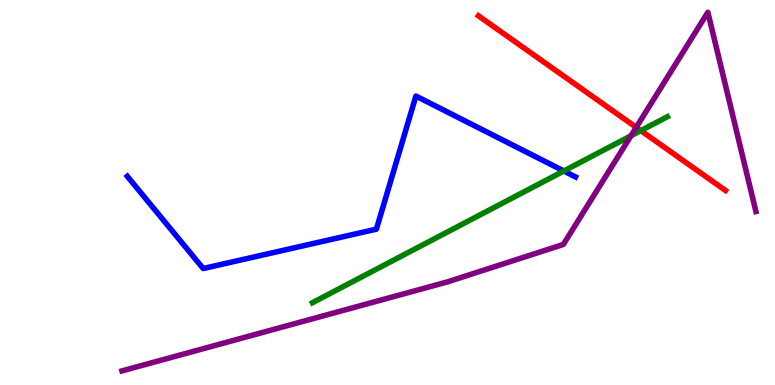[{'lines': ['blue', 'red'], 'intersections': []}, {'lines': ['green', 'red'], 'intersections': [{'x': 8.27, 'y': 6.61}]}, {'lines': ['purple', 'red'], 'intersections': [{'x': 8.21, 'y': 6.69}]}, {'lines': ['blue', 'green'], 'intersections': [{'x': 7.28, 'y': 5.56}]}, {'lines': ['blue', 'purple'], 'intersections': []}, {'lines': ['green', 'purple'], 'intersections': [{'x': 8.14, 'y': 6.47}]}]